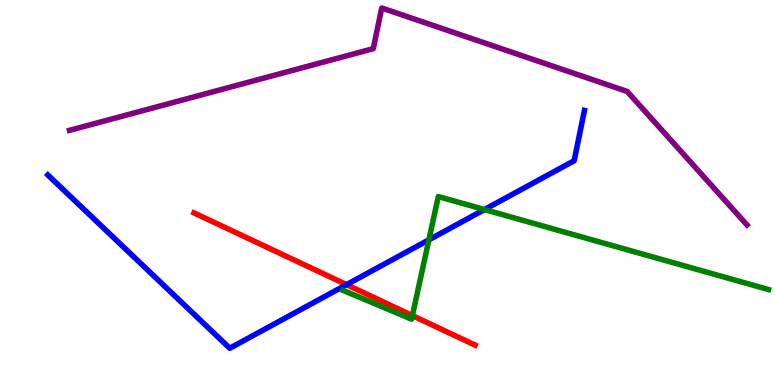[{'lines': ['blue', 'red'], 'intersections': [{'x': 4.47, 'y': 2.61}]}, {'lines': ['green', 'red'], 'intersections': [{'x': 5.32, 'y': 1.8}]}, {'lines': ['purple', 'red'], 'intersections': []}, {'lines': ['blue', 'green'], 'intersections': [{'x': 5.53, 'y': 3.77}, {'x': 6.25, 'y': 4.56}]}, {'lines': ['blue', 'purple'], 'intersections': []}, {'lines': ['green', 'purple'], 'intersections': []}]